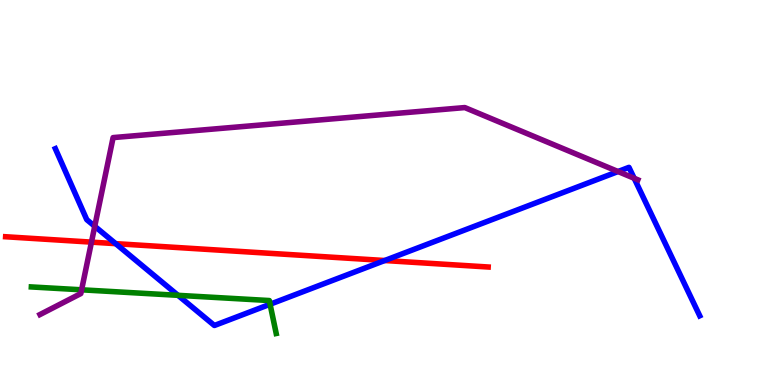[{'lines': ['blue', 'red'], 'intersections': [{'x': 1.49, 'y': 3.67}, {'x': 4.96, 'y': 3.23}]}, {'lines': ['green', 'red'], 'intersections': []}, {'lines': ['purple', 'red'], 'intersections': [{'x': 1.18, 'y': 3.71}]}, {'lines': ['blue', 'green'], 'intersections': [{'x': 2.3, 'y': 2.33}, {'x': 3.48, 'y': 2.1}]}, {'lines': ['blue', 'purple'], 'intersections': [{'x': 1.22, 'y': 4.12}, {'x': 7.97, 'y': 5.54}, {'x': 8.18, 'y': 5.37}]}, {'lines': ['green', 'purple'], 'intersections': [{'x': 1.05, 'y': 2.47}]}]